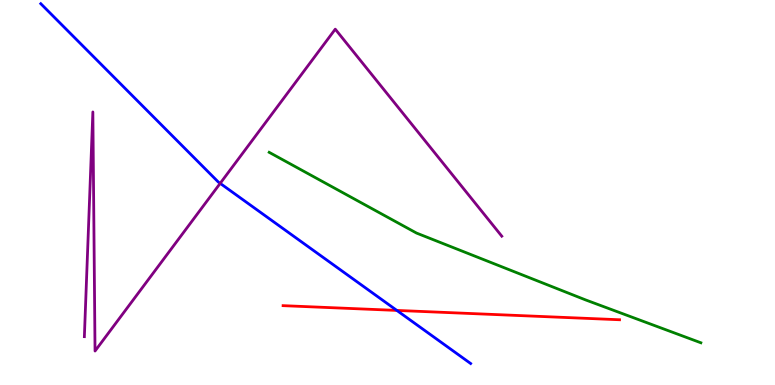[{'lines': ['blue', 'red'], 'intersections': [{'x': 5.12, 'y': 1.94}]}, {'lines': ['green', 'red'], 'intersections': []}, {'lines': ['purple', 'red'], 'intersections': []}, {'lines': ['blue', 'green'], 'intersections': []}, {'lines': ['blue', 'purple'], 'intersections': [{'x': 2.84, 'y': 5.24}]}, {'lines': ['green', 'purple'], 'intersections': []}]